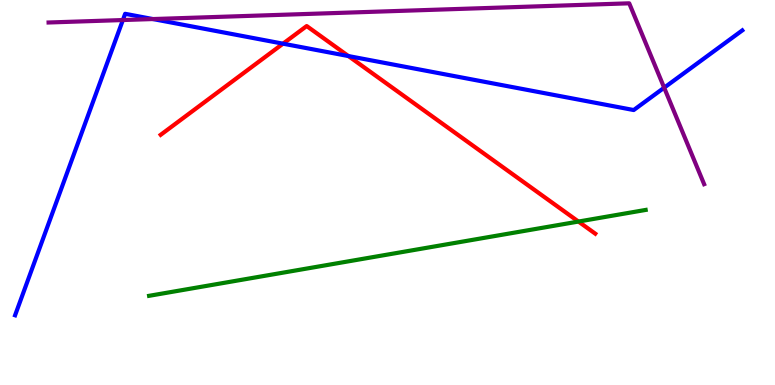[{'lines': ['blue', 'red'], 'intersections': [{'x': 3.65, 'y': 8.87}, {'x': 4.5, 'y': 8.54}]}, {'lines': ['green', 'red'], 'intersections': [{'x': 7.46, 'y': 4.25}]}, {'lines': ['purple', 'red'], 'intersections': []}, {'lines': ['blue', 'green'], 'intersections': []}, {'lines': ['blue', 'purple'], 'intersections': [{'x': 1.59, 'y': 9.48}, {'x': 1.97, 'y': 9.51}, {'x': 8.57, 'y': 7.72}]}, {'lines': ['green', 'purple'], 'intersections': []}]